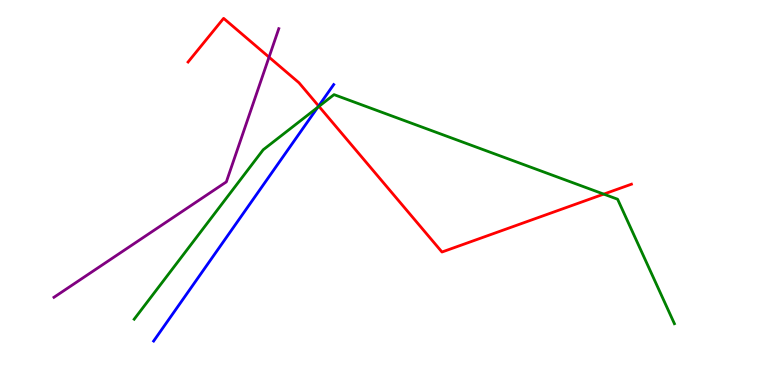[{'lines': ['blue', 'red'], 'intersections': [{'x': 4.11, 'y': 7.25}]}, {'lines': ['green', 'red'], 'intersections': [{'x': 4.12, 'y': 7.24}, {'x': 7.79, 'y': 4.96}]}, {'lines': ['purple', 'red'], 'intersections': [{'x': 3.47, 'y': 8.52}]}, {'lines': ['blue', 'green'], 'intersections': [{'x': 4.1, 'y': 7.21}]}, {'lines': ['blue', 'purple'], 'intersections': []}, {'lines': ['green', 'purple'], 'intersections': []}]